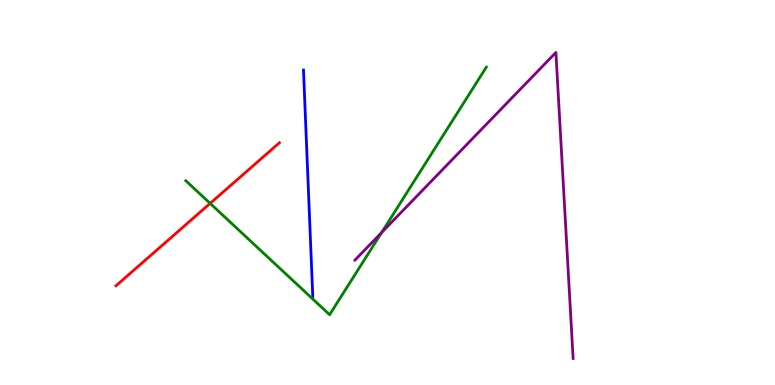[{'lines': ['blue', 'red'], 'intersections': []}, {'lines': ['green', 'red'], 'intersections': [{'x': 2.71, 'y': 4.72}]}, {'lines': ['purple', 'red'], 'intersections': []}, {'lines': ['blue', 'green'], 'intersections': []}, {'lines': ['blue', 'purple'], 'intersections': []}, {'lines': ['green', 'purple'], 'intersections': [{'x': 4.92, 'y': 3.96}]}]